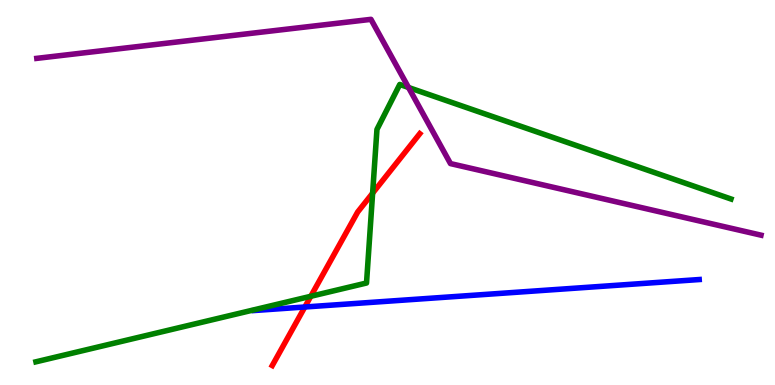[{'lines': ['blue', 'red'], 'intersections': [{'x': 3.93, 'y': 2.03}]}, {'lines': ['green', 'red'], 'intersections': [{'x': 4.01, 'y': 2.3}, {'x': 4.81, 'y': 4.98}]}, {'lines': ['purple', 'red'], 'intersections': []}, {'lines': ['blue', 'green'], 'intersections': []}, {'lines': ['blue', 'purple'], 'intersections': []}, {'lines': ['green', 'purple'], 'intersections': [{'x': 5.27, 'y': 7.73}]}]